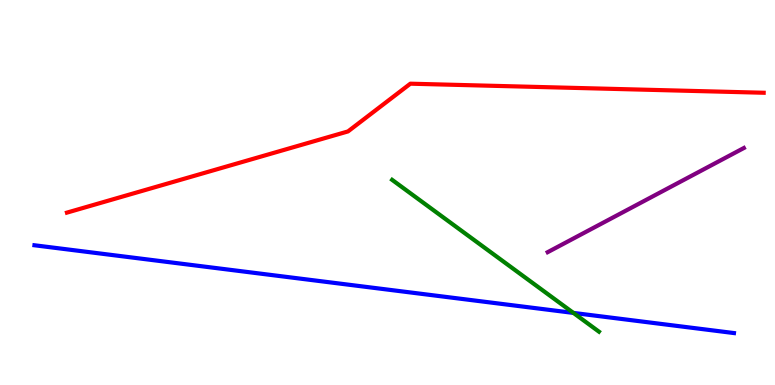[{'lines': ['blue', 'red'], 'intersections': []}, {'lines': ['green', 'red'], 'intersections': []}, {'lines': ['purple', 'red'], 'intersections': []}, {'lines': ['blue', 'green'], 'intersections': [{'x': 7.4, 'y': 1.87}]}, {'lines': ['blue', 'purple'], 'intersections': []}, {'lines': ['green', 'purple'], 'intersections': []}]